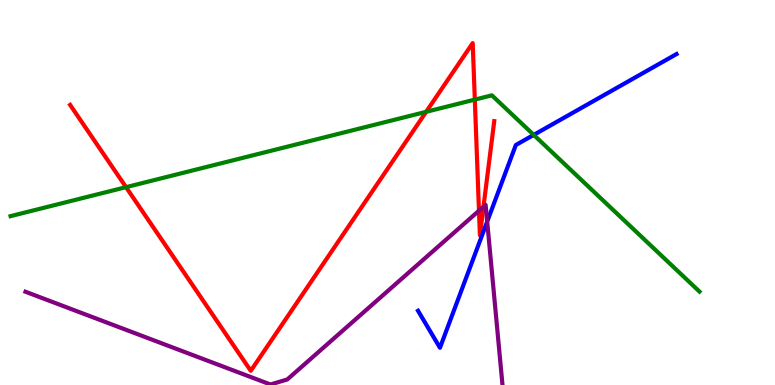[{'lines': ['blue', 'red'], 'intersections': []}, {'lines': ['green', 'red'], 'intersections': [{'x': 1.63, 'y': 5.14}, {'x': 5.5, 'y': 7.1}, {'x': 6.13, 'y': 7.41}]}, {'lines': ['purple', 'red'], 'intersections': [{'x': 6.18, 'y': 4.53}, {'x': 6.24, 'y': 4.63}]}, {'lines': ['blue', 'green'], 'intersections': [{'x': 6.89, 'y': 6.5}]}, {'lines': ['blue', 'purple'], 'intersections': [{'x': 6.29, 'y': 4.24}]}, {'lines': ['green', 'purple'], 'intersections': []}]